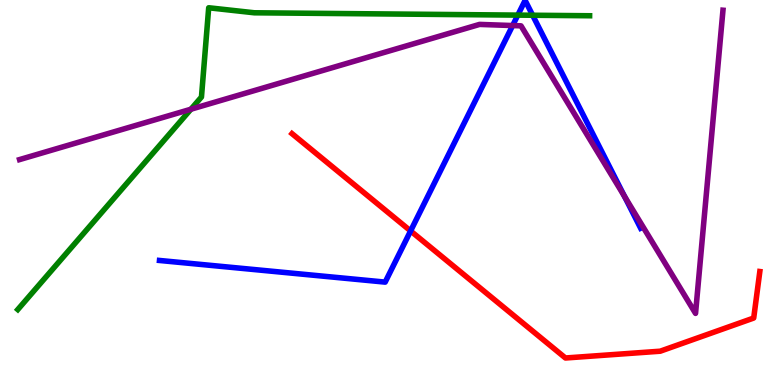[{'lines': ['blue', 'red'], 'intersections': [{'x': 5.3, 'y': 4.0}]}, {'lines': ['green', 'red'], 'intersections': []}, {'lines': ['purple', 'red'], 'intersections': []}, {'lines': ['blue', 'green'], 'intersections': [{'x': 6.68, 'y': 9.61}, {'x': 6.87, 'y': 9.6}]}, {'lines': ['blue', 'purple'], 'intersections': [{'x': 6.61, 'y': 9.34}, {'x': 8.06, 'y': 4.9}]}, {'lines': ['green', 'purple'], 'intersections': [{'x': 2.46, 'y': 7.16}]}]